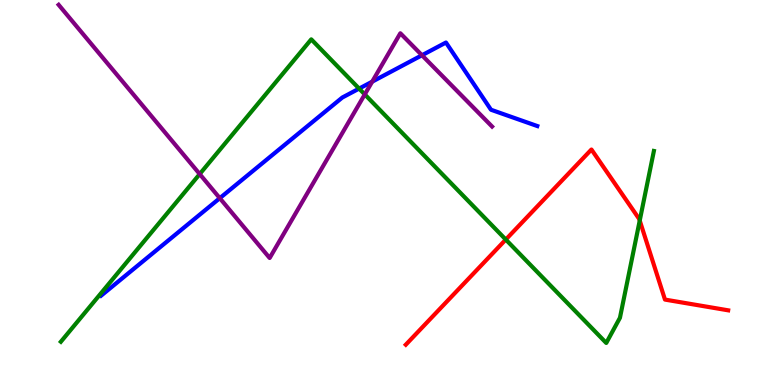[{'lines': ['blue', 'red'], 'intersections': []}, {'lines': ['green', 'red'], 'intersections': [{'x': 6.53, 'y': 3.78}, {'x': 8.25, 'y': 4.27}]}, {'lines': ['purple', 'red'], 'intersections': []}, {'lines': ['blue', 'green'], 'intersections': [{'x': 4.63, 'y': 7.7}]}, {'lines': ['blue', 'purple'], 'intersections': [{'x': 2.84, 'y': 4.85}, {'x': 4.8, 'y': 7.88}, {'x': 5.44, 'y': 8.56}]}, {'lines': ['green', 'purple'], 'intersections': [{'x': 2.58, 'y': 5.48}, {'x': 4.71, 'y': 7.55}]}]